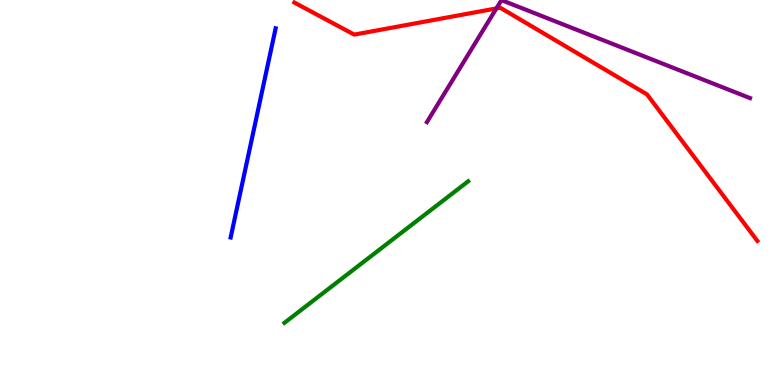[{'lines': ['blue', 'red'], 'intersections': []}, {'lines': ['green', 'red'], 'intersections': []}, {'lines': ['purple', 'red'], 'intersections': [{'x': 6.41, 'y': 9.78}]}, {'lines': ['blue', 'green'], 'intersections': []}, {'lines': ['blue', 'purple'], 'intersections': []}, {'lines': ['green', 'purple'], 'intersections': []}]